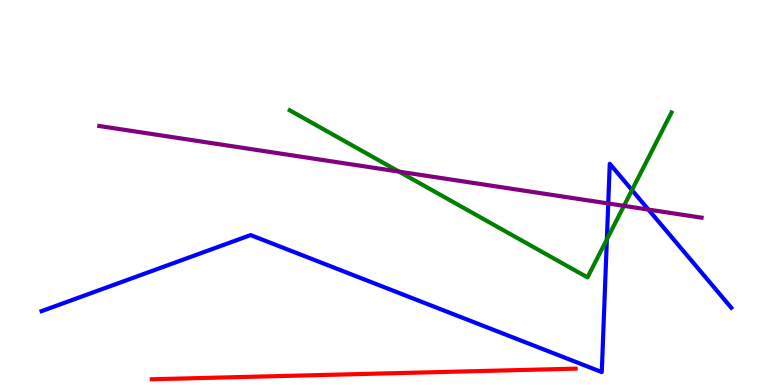[{'lines': ['blue', 'red'], 'intersections': []}, {'lines': ['green', 'red'], 'intersections': []}, {'lines': ['purple', 'red'], 'intersections': []}, {'lines': ['blue', 'green'], 'intersections': [{'x': 7.83, 'y': 3.78}, {'x': 8.15, 'y': 5.06}]}, {'lines': ['blue', 'purple'], 'intersections': [{'x': 7.85, 'y': 4.72}, {'x': 8.37, 'y': 4.56}]}, {'lines': ['green', 'purple'], 'intersections': [{'x': 5.15, 'y': 5.54}, {'x': 8.05, 'y': 4.65}]}]